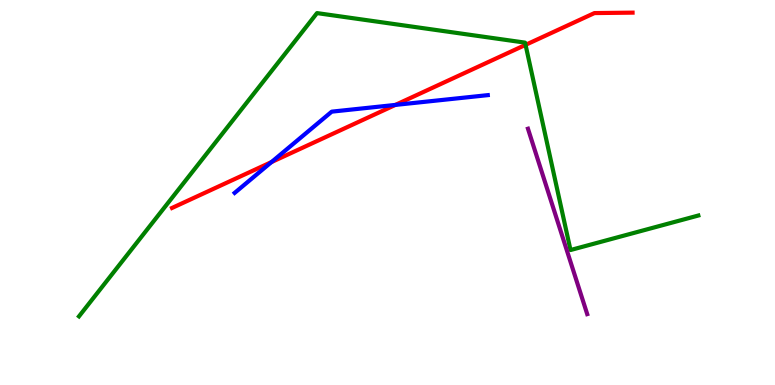[{'lines': ['blue', 'red'], 'intersections': [{'x': 3.5, 'y': 5.79}, {'x': 5.1, 'y': 7.27}]}, {'lines': ['green', 'red'], 'intersections': [{'x': 6.78, 'y': 8.83}]}, {'lines': ['purple', 'red'], 'intersections': []}, {'lines': ['blue', 'green'], 'intersections': []}, {'lines': ['blue', 'purple'], 'intersections': []}, {'lines': ['green', 'purple'], 'intersections': []}]